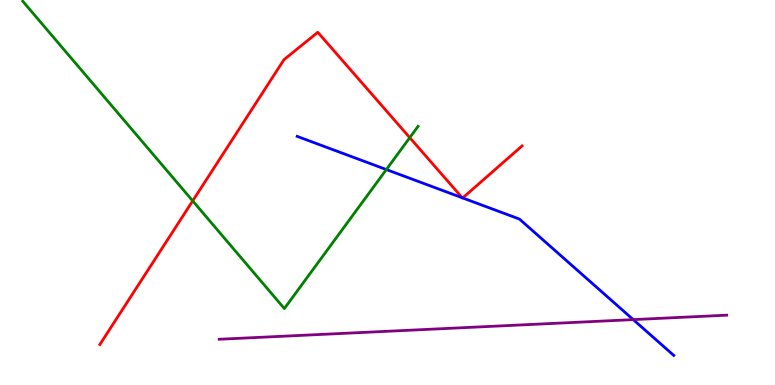[{'lines': ['blue', 'red'], 'intersections': [{'x': 5.96, 'y': 4.86}, {'x': 5.97, 'y': 4.86}]}, {'lines': ['green', 'red'], 'intersections': [{'x': 2.49, 'y': 4.78}, {'x': 5.29, 'y': 6.42}]}, {'lines': ['purple', 'red'], 'intersections': []}, {'lines': ['blue', 'green'], 'intersections': [{'x': 4.99, 'y': 5.6}]}, {'lines': ['blue', 'purple'], 'intersections': [{'x': 8.17, 'y': 1.7}]}, {'lines': ['green', 'purple'], 'intersections': []}]